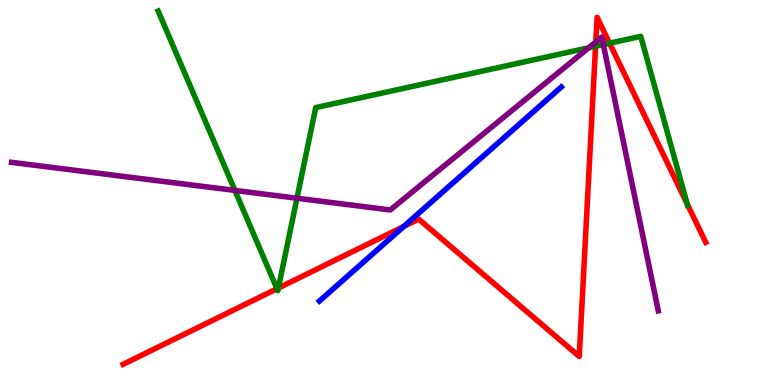[{'lines': ['blue', 'red'], 'intersections': [{'x': 5.21, 'y': 4.12}]}, {'lines': ['green', 'red'], 'intersections': [{'x': 3.57, 'y': 2.5}, {'x': 3.59, 'y': 2.52}, {'x': 7.68, 'y': 8.8}, {'x': 7.87, 'y': 8.88}, {'x': 8.87, 'y': 4.7}]}, {'lines': ['purple', 'red'], 'intersections': [{'x': 7.69, 'y': 8.91}]}, {'lines': ['blue', 'green'], 'intersections': []}, {'lines': ['blue', 'purple'], 'intersections': []}, {'lines': ['green', 'purple'], 'intersections': [{'x': 3.03, 'y': 5.05}, {'x': 3.83, 'y': 4.85}, {'x': 7.6, 'y': 8.76}, {'x': 7.79, 'y': 8.84}]}]